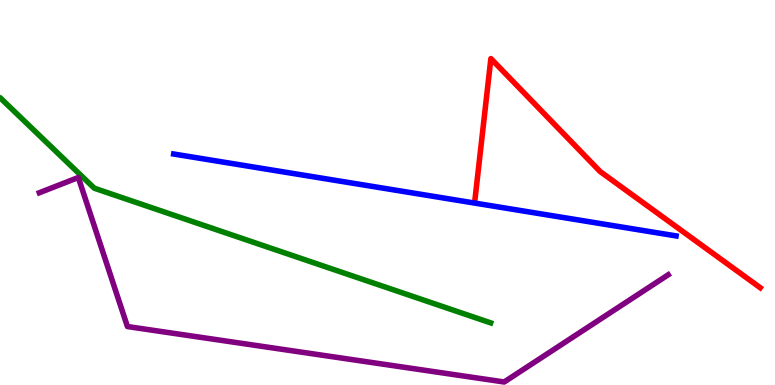[{'lines': ['blue', 'red'], 'intersections': []}, {'lines': ['green', 'red'], 'intersections': []}, {'lines': ['purple', 'red'], 'intersections': []}, {'lines': ['blue', 'green'], 'intersections': []}, {'lines': ['blue', 'purple'], 'intersections': []}, {'lines': ['green', 'purple'], 'intersections': []}]